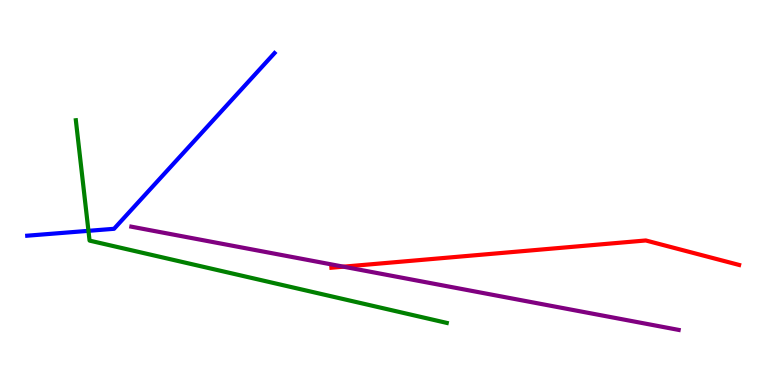[{'lines': ['blue', 'red'], 'intersections': []}, {'lines': ['green', 'red'], 'intersections': []}, {'lines': ['purple', 'red'], 'intersections': [{'x': 4.43, 'y': 3.07}]}, {'lines': ['blue', 'green'], 'intersections': [{'x': 1.14, 'y': 4.0}]}, {'lines': ['blue', 'purple'], 'intersections': []}, {'lines': ['green', 'purple'], 'intersections': []}]